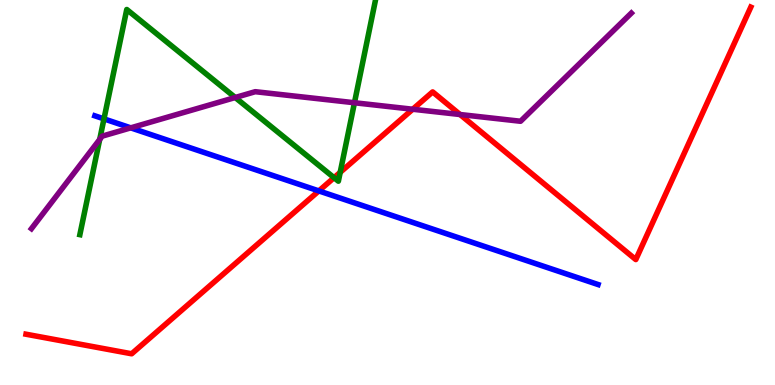[{'lines': ['blue', 'red'], 'intersections': [{'x': 4.11, 'y': 5.04}]}, {'lines': ['green', 'red'], 'intersections': [{'x': 4.31, 'y': 5.38}, {'x': 4.39, 'y': 5.52}]}, {'lines': ['purple', 'red'], 'intersections': [{'x': 5.33, 'y': 7.16}, {'x': 5.94, 'y': 7.03}]}, {'lines': ['blue', 'green'], 'intersections': [{'x': 1.34, 'y': 6.91}]}, {'lines': ['blue', 'purple'], 'intersections': [{'x': 1.69, 'y': 6.68}]}, {'lines': ['green', 'purple'], 'intersections': [{'x': 1.29, 'y': 6.38}, {'x': 3.04, 'y': 7.47}, {'x': 4.57, 'y': 7.33}]}]